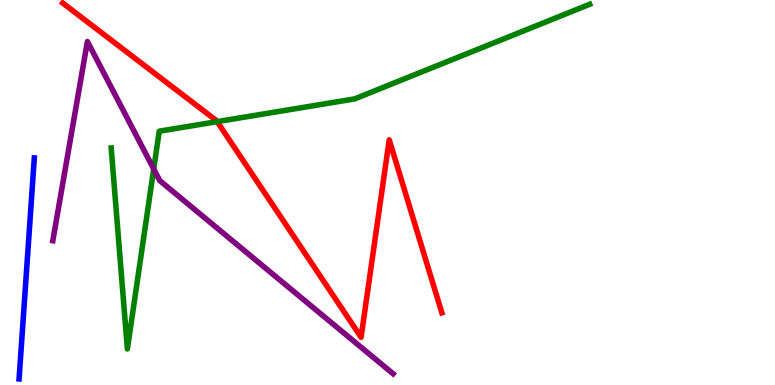[{'lines': ['blue', 'red'], 'intersections': []}, {'lines': ['green', 'red'], 'intersections': [{'x': 2.8, 'y': 6.84}]}, {'lines': ['purple', 'red'], 'intersections': []}, {'lines': ['blue', 'green'], 'intersections': []}, {'lines': ['blue', 'purple'], 'intersections': []}, {'lines': ['green', 'purple'], 'intersections': [{'x': 1.98, 'y': 5.61}]}]